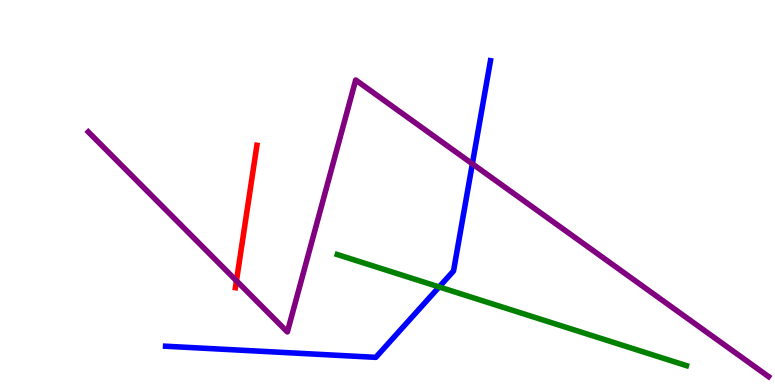[{'lines': ['blue', 'red'], 'intersections': []}, {'lines': ['green', 'red'], 'intersections': []}, {'lines': ['purple', 'red'], 'intersections': [{'x': 3.05, 'y': 2.71}]}, {'lines': ['blue', 'green'], 'intersections': [{'x': 5.67, 'y': 2.55}]}, {'lines': ['blue', 'purple'], 'intersections': [{'x': 6.09, 'y': 5.75}]}, {'lines': ['green', 'purple'], 'intersections': []}]